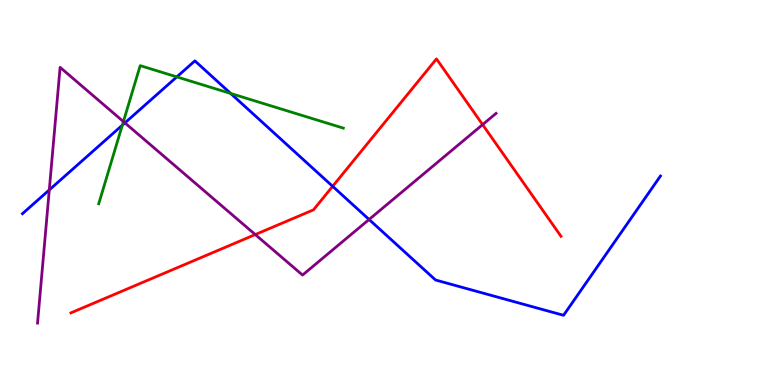[{'lines': ['blue', 'red'], 'intersections': [{'x': 4.29, 'y': 5.16}]}, {'lines': ['green', 'red'], 'intersections': []}, {'lines': ['purple', 'red'], 'intersections': [{'x': 3.29, 'y': 3.91}, {'x': 6.23, 'y': 6.76}]}, {'lines': ['blue', 'green'], 'intersections': [{'x': 1.58, 'y': 6.75}, {'x': 2.28, 'y': 8.0}, {'x': 2.98, 'y': 7.57}]}, {'lines': ['blue', 'purple'], 'intersections': [{'x': 0.636, 'y': 5.07}, {'x': 1.61, 'y': 6.81}, {'x': 4.76, 'y': 4.3}]}, {'lines': ['green', 'purple'], 'intersections': [{'x': 1.59, 'y': 6.84}]}]